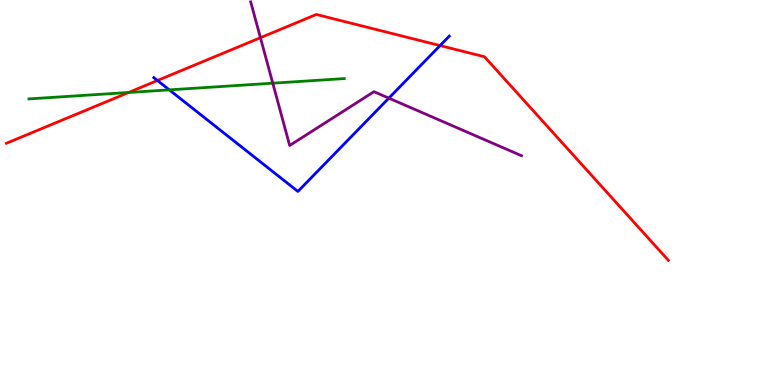[{'lines': ['blue', 'red'], 'intersections': [{'x': 2.03, 'y': 7.91}, {'x': 5.68, 'y': 8.82}]}, {'lines': ['green', 'red'], 'intersections': [{'x': 1.66, 'y': 7.6}]}, {'lines': ['purple', 'red'], 'intersections': [{'x': 3.36, 'y': 9.02}]}, {'lines': ['blue', 'green'], 'intersections': [{'x': 2.18, 'y': 7.67}]}, {'lines': ['blue', 'purple'], 'intersections': [{'x': 5.02, 'y': 7.45}]}, {'lines': ['green', 'purple'], 'intersections': [{'x': 3.52, 'y': 7.84}]}]